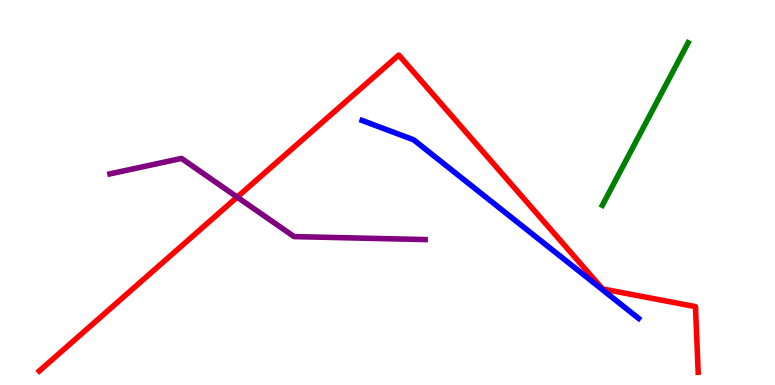[{'lines': ['blue', 'red'], 'intersections': []}, {'lines': ['green', 'red'], 'intersections': []}, {'lines': ['purple', 'red'], 'intersections': [{'x': 3.06, 'y': 4.88}]}, {'lines': ['blue', 'green'], 'intersections': []}, {'lines': ['blue', 'purple'], 'intersections': []}, {'lines': ['green', 'purple'], 'intersections': []}]